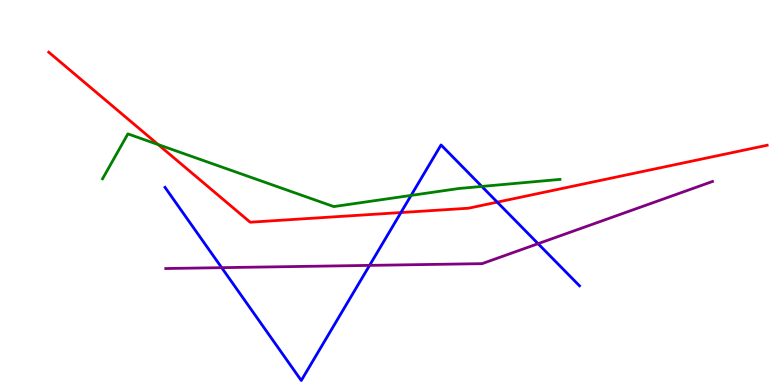[{'lines': ['blue', 'red'], 'intersections': [{'x': 5.17, 'y': 4.48}, {'x': 6.42, 'y': 4.75}]}, {'lines': ['green', 'red'], 'intersections': [{'x': 2.04, 'y': 6.24}]}, {'lines': ['purple', 'red'], 'intersections': []}, {'lines': ['blue', 'green'], 'intersections': [{'x': 5.3, 'y': 4.92}, {'x': 6.22, 'y': 5.16}]}, {'lines': ['blue', 'purple'], 'intersections': [{'x': 2.86, 'y': 3.05}, {'x': 4.77, 'y': 3.11}, {'x': 6.94, 'y': 3.67}]}, {'lines': ['green', 'purple'], 'intersections': []}]